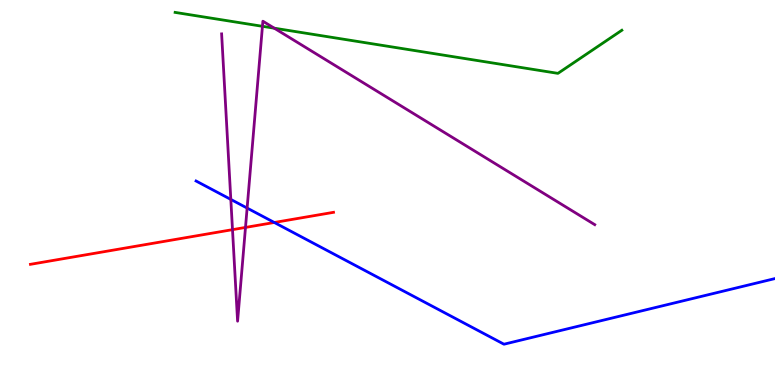[{'lines': ['blue', 'red'], 'intersections': [{'x': 3.54, 'y': 4.22}]}, {'lines': ['green', 'red'], 'intersections': []}, {'lines': ['purple', 'red'], 'intersections': [{'x': 3.0, 'y': 4.03}, {'x': 3.17, 'y': 4.09}]}, {'lines': ['blue', 'green'], 'intersections': []}, {'lines': ['blue', 'purple'], 'intersections': [{'x': 2.98, 'y': 4.82}, {'x': 3.19, 'y': 4.6}]}, {'lines': ['green', 'purple'], 'intersections': [{'x': 3.39, 'y': 9.32}, {'x': 3.54, 'y': 9.27}]}]